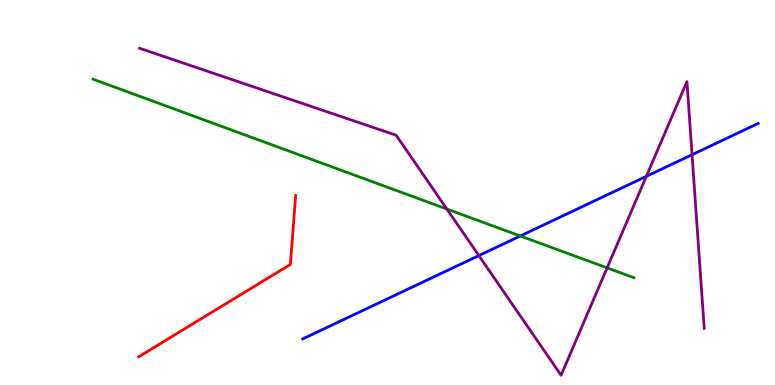[{'lines': ['blue', 'red'], 'intersections': []}, {'lines': ['green', 'red'], 'intersections': []}, {'lines': ['purple', 'red'], 'intersections': []}, {'lines': ['blue', 'green'], 'intersections': [{'x': 6.71, 'y': 3.87}]}, {'lines': ['blue', 'purple'], 'intersections': [{'x': 6.18, 'y': 3.36}, {'x': 8.34, 'y': 5.42}, {'x': 8.93, 'y': 5.98}]}, {'lines': ['green', 'purple'], 'intersections': [{'x': 5.77, 'y': 4.57}, {'x': 7.83, 'y': 3.04}]}]